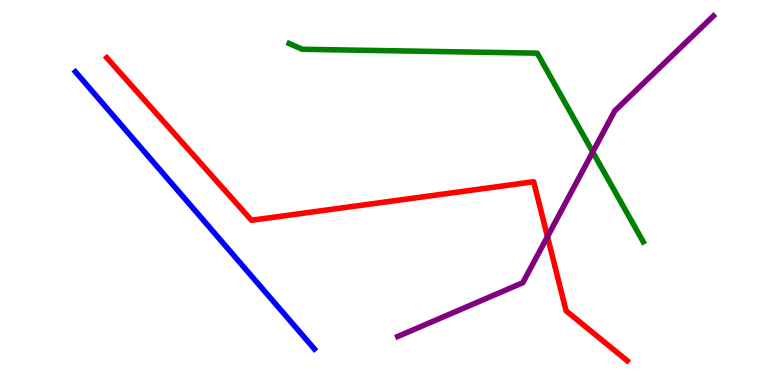[{'lines': ['blue', 'red'], 'intersections': []}, {'lines': ['green', 'red'], 'intersections': []}, {'lines': ['purple', 'red'], 'intersections': [{'x': 7.06, 'y': 3.85}]}, {'lines': ['blue', 'green'], 'intersections': []}, {'lines': ['blue', 'purple'], 'intersections': []}, {'lines': ['green', 'purple'], 'intersections': [{'x': 7.65, 'y': 6.05}]}]